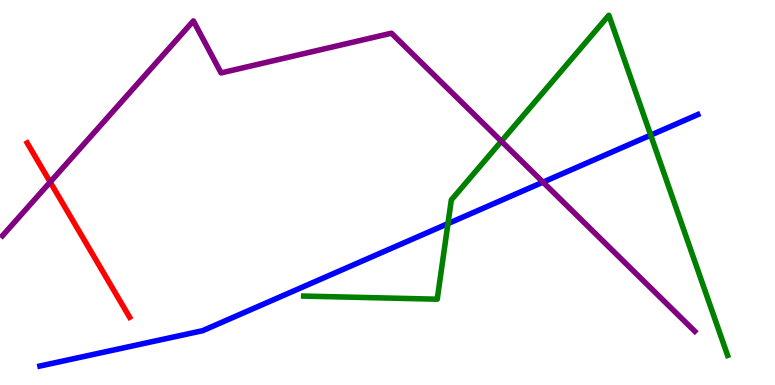[{'lines': ['blue', 'red'], 'intersections': []}, {'lines': ['green', 'red'], 'intersections': []}, {'lines': ['purple', 'red'], 'intersections': [{'x': 0.648, 'y': 5.27}]}, {'lines': ['blue', 'green'], 'intersections': [{'x': 5.78, 'y': 4.19}, {'x': 8.4, 'y': 6.49}]}, {'lines': ['blue', 'purple'], 'intersections': [{'x': 7.01, 'y': 5.27}]}, {'lines': ['green', 'purple'], 'intersections': [{'x': 6.47, 'y': 6.33}]}]